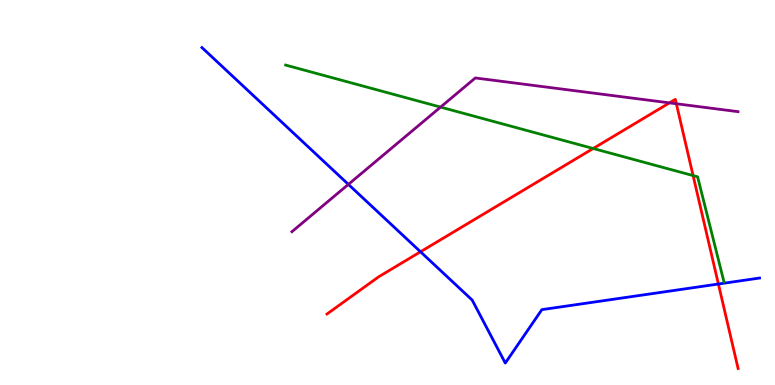[{'lines': ['blue', 'red'], 'intersections': [{'x': 5.43, 'y': 3.46}, {'x': 9.27, 'y': 2.62}]}, {'lines': ['green', 'red'], 'intersections': [{'x': 7.65, 'y': 6.14}, {'x': 8.94, 'y': 5.44}]}, {'lines': ['purple', 'red'], 'intersections': [{'x': 8.64, 'y': 7.33}, {'x': 8.73, 'y': 7.31}]}, {'lines': ['blue', 'green'], 'intersections': []}, {'lines': ['blue', 'purple'], 'intersections': [{'x': 4.5, 'y': 5.21}]}, {'lines': ['green', 'purple'], 'intersections': [{'x': 5.68, 'y': 7.22}]}]